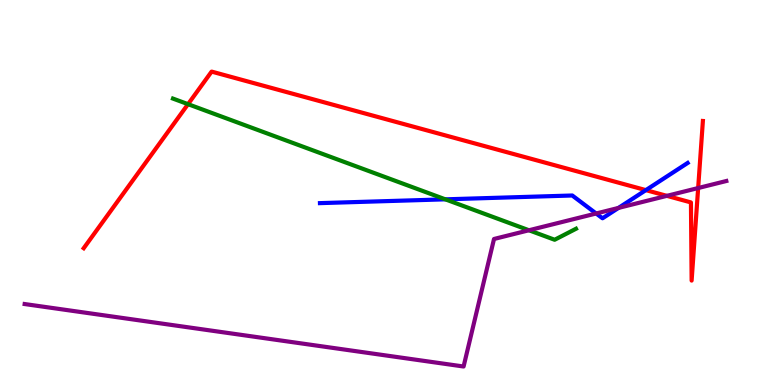[{'lines': ['blue', 'red'], 'intersections': [{'x': 8.33, 'y': 5.06}]}, {'lines': ['green', 'red'], 'intersections': [{'x': 2.43, 'y': 7.29}]}, {'lines': ['purple', 'red'], 'intersections': [{'x': 8.6, 'y': 4.91}, {'x': 9.01, 'y': 5.12}]}, {'lines': ['blue', 'green'], 'intersections': [{'x': 5.75, 'y': 4.82}]}, {'lines': ['blue', 'purple'], 'intersections': [{'x': 7.69, 'y': 4.45}, {'x': 7.98, 'y': 4.6}]}, {'lines': ['green', 'purple'], 'intersections': [{'x': 6.83, 'y': 4.02}]}]